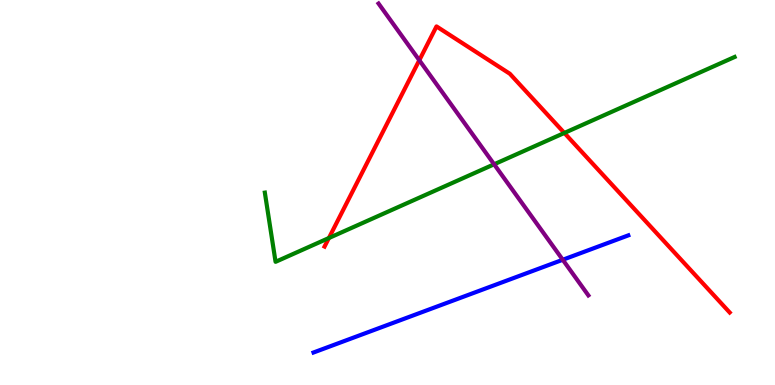[{'lines': ['blue', 'red'], 'intersections': []}, {'lines': ['green', 'red'], 'intersections': [{'x': 4.24, 'y': 3.82}, {'x': 7.28, 'y': 6.55}]}, {'lines': ['purple', 'red'], 'intersections': [{'x': 5.41, 'y': 8.44}]}, {'lines': ['blue', 'green'], 'intersections': []}, {'lines': ['blue', 'purple'], 'intersections': [{'x': 7.26, 'y': 3.25}]}, {'lines': ['green', 'purple'], 'intersections': [{'x': 6.38, 'y': 5.73}]}]